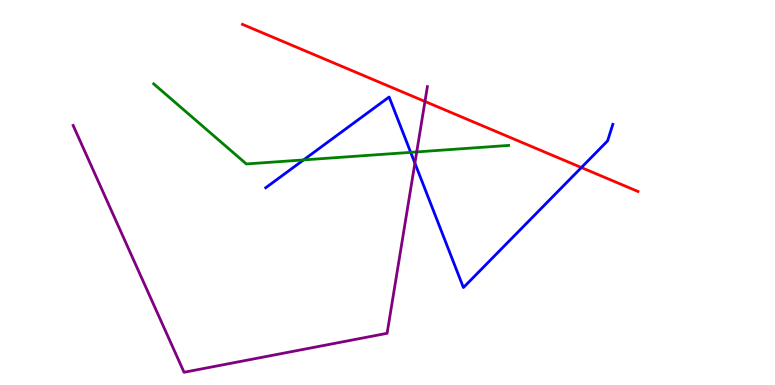[{'lines': ['blue', 'red'], 'intersections': [{'x': 7.5, 'y': 5.65}]}, {'lines': ['green', 'red'], 'intersections': []}, {'lines': ['purple', 'red'], 'intersections': [{'x': 5.48, 'y': 7.36}]}, {'lines': ['blue', 'green'], 'intersections': [{'x': 3.92, 'y': 5.85}, {'x': 5.3, 'y': 6.04}]}, {'lines': ['blue', 'purple'], 'intersections': [{'x': 5.35, 'y': 5.76}]}, {'lines': ['green', 'purple'], 'intersections': [{'x': 5.38, 'y': 6.05}]}]